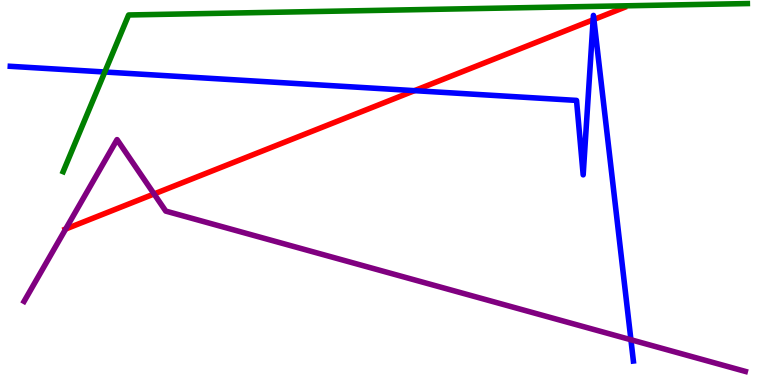[{'lines': ['blue', 'red'], 'intersections': [{'x': 5.35, 'y': 7.65}, {'x': 7.65, 'y': 9.49}, {'x': 7.66, 'y': 9.49}]}, {'lines': ['green', 'red'], 'intersections': []}, {'lines': ['purple', 'red'], 'intersections': [{'x': 0.847, 'y': 4.05}, {'x': 1.99, 'y': 4.96}]}, {'lines': ['blue', 'green'], 'intersections': [{'x': 1.35, 'y': 8.13}]}, {'lines': ['blue', 'purple'], 'intersections': [{'x': 8.14, 'y': 1.18}]}, {'lines': ['green', 'purple'], 'intersections': []}]